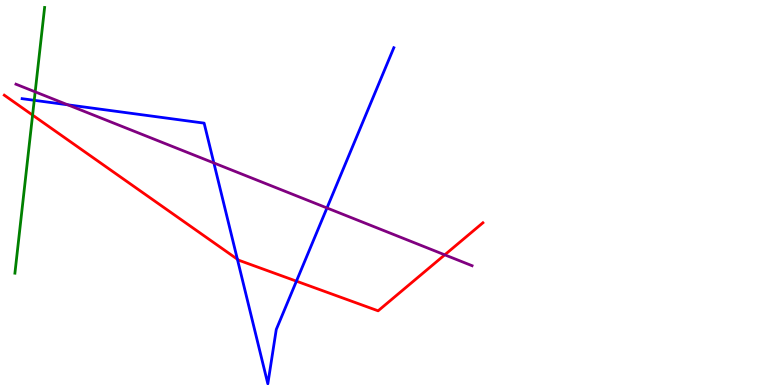[{'lines': ['blue', 'red'], 'intersections': [{'x': 3.06, 'y': 3.27}, {'x': 3.82, 'y': 2.7}]}, {'lines': ['green', 'red'], 'intersections': [{'x': 0.42, 'y': 7.01}]}, {'lines': ['purple', 'red'], 'intersections': [{'x': 5.74, 'y': 3.38}]}, {'lines': ['blue', 'green'], 'intersections': [{'x': 0.442, 'y': 7.39}]}, {'lines': ['blue', 'purple'], 'intersections': [{'x': 0.874, 'y': 7.28}, {'x': 2.76, 'y': 5.77}, {'x': 4.22, 'y': 4.6}]}, {'lines': ['green', 'purple'], 'intersections': [{'x': 0.454, 'y': 7.61}]}]